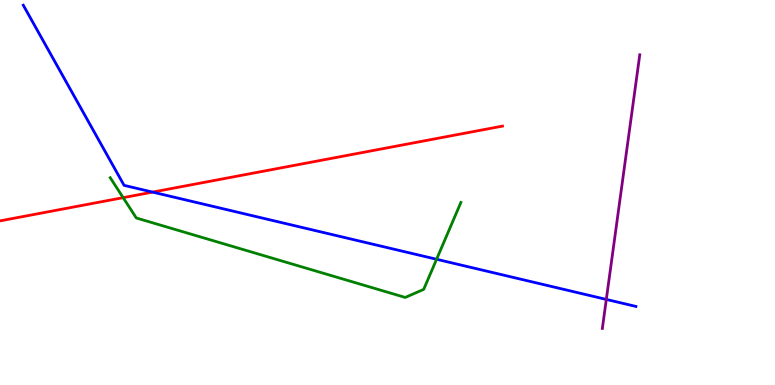[{'lines': ['blue', 'red'], 'intersections': [{'x': 1.97, 'y': 5.01}]}, {'lines': ['green', 'red'], 'intersections': [{'x': 1.59, 'y': 4.87}]}, {'lines': ['purple', 'red'], 'intersections': []}, {'lines': ['blue', 'green'], 'intersections': [{'x': 5.63, 'y': 3.27}]}, {'lines': ['blue', 'purple'], 'intersections': [{'x': 7.82, 'y': 2.22}]}, {'lines': ['green', 'purple'], 'intersections': []}]